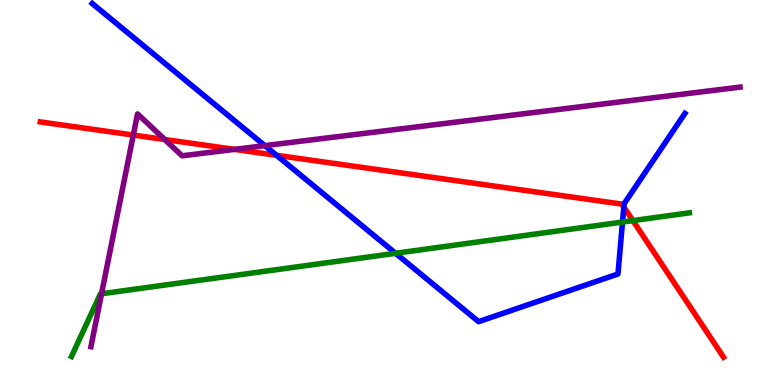[{'lines': ['blue', 'red'], 'intersections': [{'x': 3.57, 'y': 5.97}, {'x': 8.05, 'y': 4.62}]}, {'lines': ['green', 'red'], 'intersections': [{'x': 8.17, 'y': 4.27}]}, {'lines': ['purple', 'red'], 'intersections': [{'x': 1.72, 'y': 6.49}, {'x': 2.13, 'y': 6.38}, {'x': 3.03, 'y': 6.12}]}, {'lines': ['blue', 'green'], 'intersections': [{'x': 5.1, 'y': 3.42}, {'x': 8.03, 'y': 4.23}]}, {'lines': ['blue', 'purple'], 'intersections': [{'x': 3.42, 'y': 6.22}]}, {'lines': ['green', 'purple'], 'intersections': [{'x': 1.31, 'y': 2.37}]}]